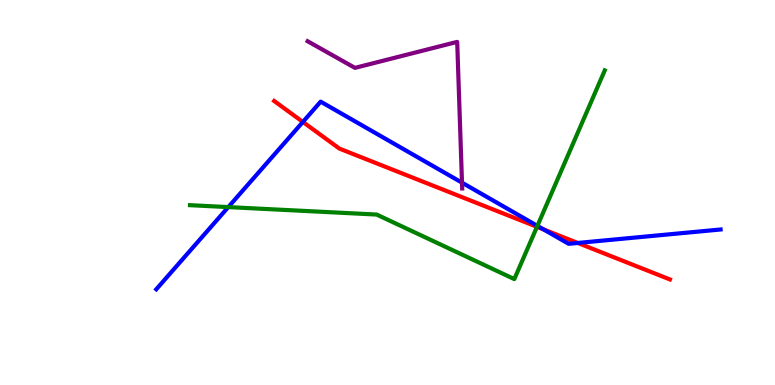[{'lines': ['blue', 'red'], 'intersections': [{'x': 3.91, 'y': 6.83}, {'x': 7.01, 'y': 4.04}, {'x': 7.45, 'y': 3.69}]}, {'lines': ['green', 'red'], 'intersections': [{'x': 6.93, 'y': 4.11}]}, {'lines': ['purple', 'red'], 'intersections': []}, {'lines': ['blue', 'green'], 'intersections': [{'x': 2.95, 'y': 4.62}, {'x': 6.93, 'y': 4.13}]}, {'lines': ['blue', 'purple'], 'intersections': [{'x': 5.96, 'y': 5.26}]}, {'lines': ['green', 'purple'], 'intersections': []}]